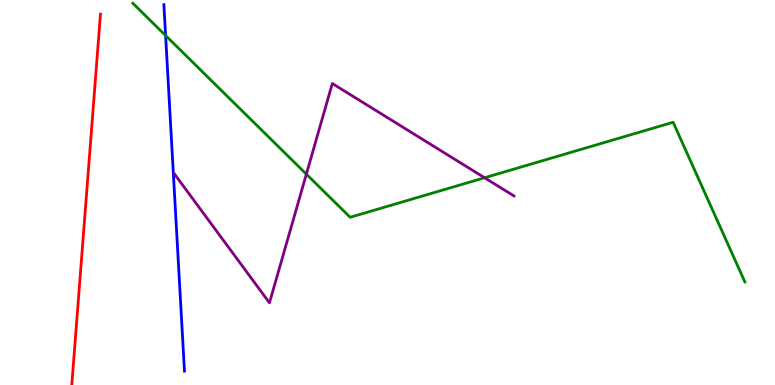[{'lines': ['blue', 'red'], 'intersections': []}, {'lines': ['green', 'red'], 'intersections': []}, {'lines': ['purple', 'red'], 'intersections': []}, {'lines': ['blue', 'green'], 'intersections': [{'x': 2.14, 'y': 9.08}]}, {'lines': ['blue', 'purple'], 'intersections': []}, {'lines': ['green', 'purple'], 'intersections': [{'x': 3.95, 'y': 5.48}, {'x': 6.25, 'y': 5.38}]}]